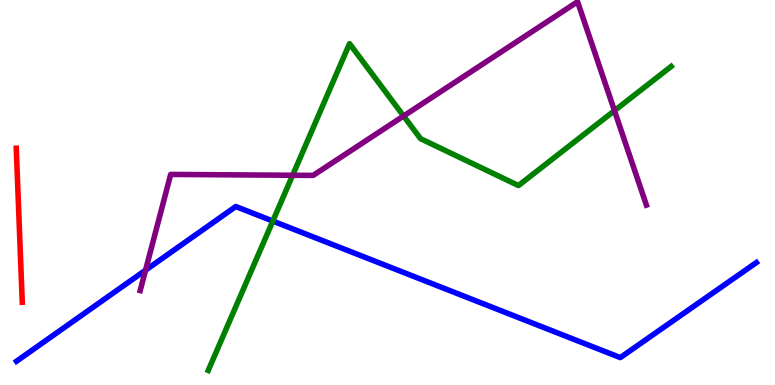[{'lines': ['blue', 'red'], 'intersections': []}, {'lines': ['green', 'red'], 'intersections': []}, {'lines': ['purple', 'red'], 'intersections': []}, {'lines': ['blue', 'green'], 'intersections': [{'x': 3.52, 'y': 4.26}]}, {'lines': ['blue', 'purple'], 'intersections': [{'x': 1.88, 'y': 2.98}]}, {'lines': ['green', 'purple'], 'intersections': [{'x': 3.78, 'y': 5.45}, {'x': 5.21, 'y': 6.99}, {'x': 7.93, 'y': 7.13}]}]